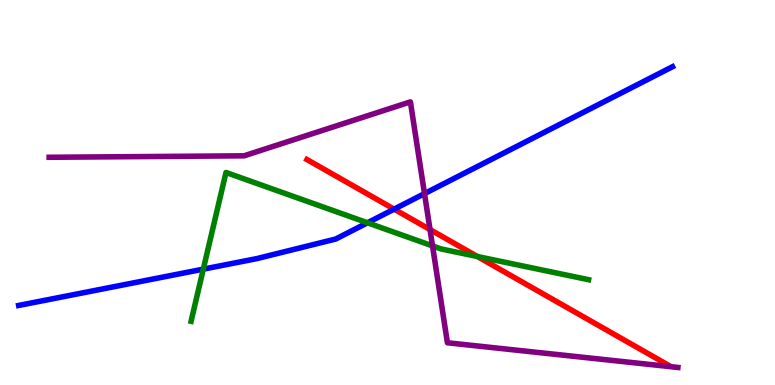[{'lines': ['blue', 'red'], 'intersections': [{'x': 5.09, 'y': 4.57}]}, {'lines': ['green', 'red'], 'intersections': [{'x': 6.16, 'y': 3.34}]}, {'lines': ['purple', 'red'], 'intersections': [{'x': 5.55, 'y': 4.04}]}, {'lines': ['blue', 'green'], 'intersections': [{'x': 2.62, 'y': 3.01}, {'x': 4.74, 'y': 4.21}]}, {'lines': ['blue', 'purple'], 'intersections': [{'x': 5.48, 'y': 4.97}]}, {'lines': ['green', 'purple'], 'intersections': [{'x': 5.58, 'y': 3.61}]}]